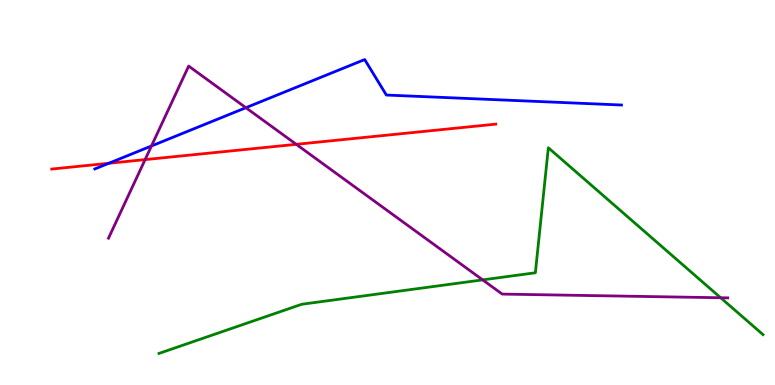[{'lines': ['blue', 'red'], 'intersections': [{'x': 1.4, 'y': 5.76}]}, {'lines': ['green', 'red'], 'intersections': []}, {'lines': ['purple', 'red'], 'intersections': [{'x': 1.87, 'y': 5.85}, {'x': 3.82, 'y': 6.25}]}, {'lines': ['blue', 'green'], 'intersections': []}, {'lines': ['blue', 'purple'], 'intersections': [{'x': 1.95, 'y': 6.21}, {'x': 3.17, 'y': 7.2}]}, {'lines': ['green', 'purple'], 'intersections': [{'x': 6.23, 'y': 2.73}, {'x': 9.3, 'y': 2.27}]}]